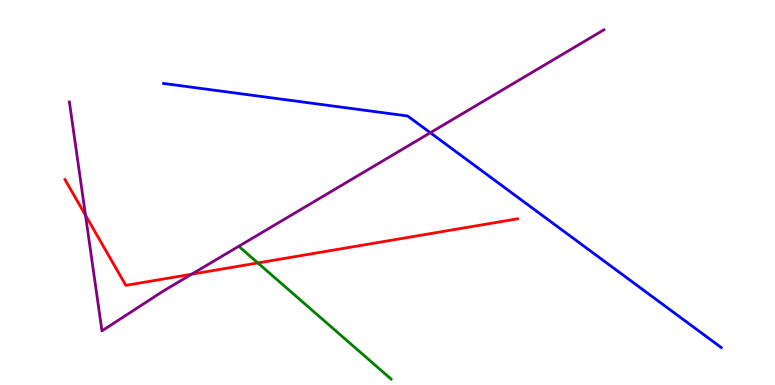[{'lines': ['blue', 'red'], 'intersections': []}, {'lines': ['green', 'red'], 'intersections': [{'x': 3.33, 'y': 3.17}]}, {'lines': ['purple', 'red'], 'intersections': [{'x': 1.1, 'y': 4.41}, {'x': 2.47, 'y': 2.88}]}, {'lines': ['blue', 'green'], 'intersections': []}, {'lines': ['blue', 'purple'], 'intersections': [{'x': 5.55, 'y': 6.55}]}, {'lines': ['green', 'purple'], 'intersections': []}]